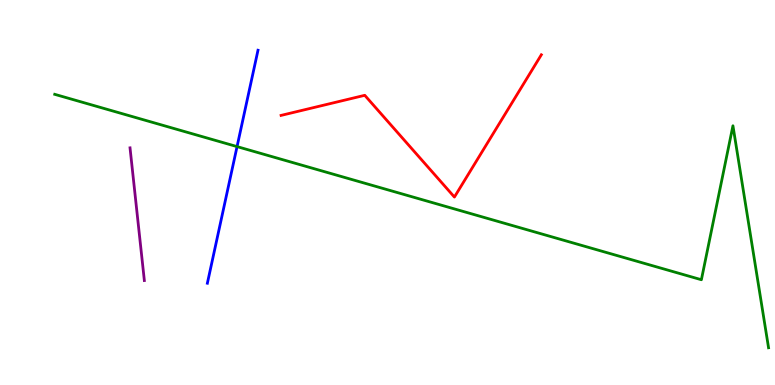[{'lines': ['blue', 'red'], 'intersections': []}, {'lines': ['green', 'red'], 'intersections': []}, {'lines': ['purple', 'red'], 'intersections': []}, {'lines': ['blue', 'green'], 'intersections': [{'x': 3.06, 'y': 6.19}]}, {'lines': ['blue', 'purple'], 'intersections': []}, {'lines': ['green', 'purple'], 'intersections': []}]